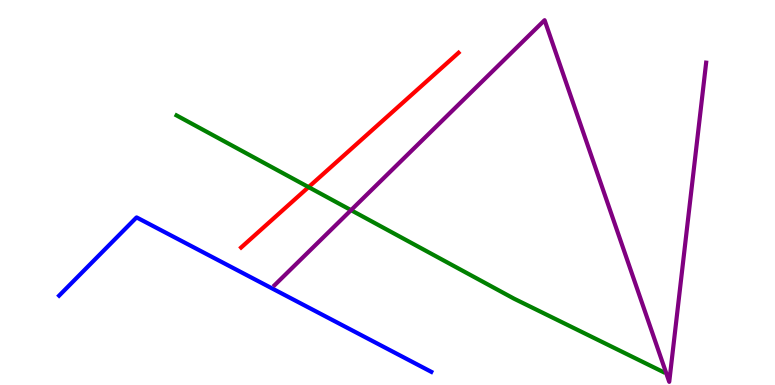[{'lines': ['blue', 'red'], 'intersections': []}, {'lines': ['green', 'red'], 'intersections': [{'x': 3.98, 'y': 5.14}]}, {'lines': ['purple', 'red'], 'intersections': []}, {'lines': ['blue', 'green'], 'intersections': []}, {'lines': ['blue', 'purple'], 'intersections': []}, {'lines': ['green', 'purple'], 'intersections': [{'x': 4.53, 'y': 4.54}]}]